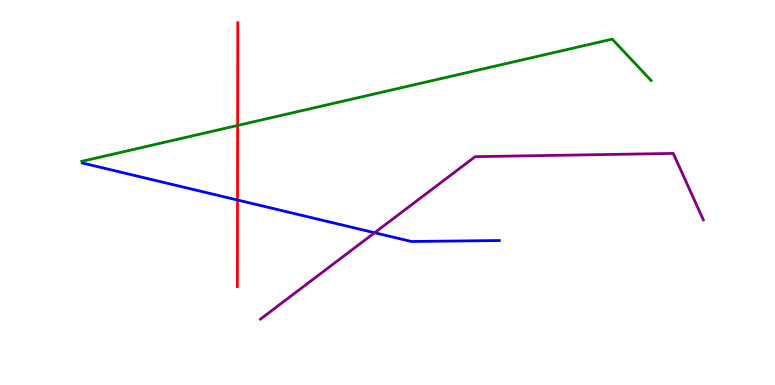[{'lines': ['blue', 'red'], 'intersections': [{'x': 3.06, 'y': 4.8}]}, {'lines': ['green', 'red'], 'intersections': [{'x': 3.07, 'y': 6.74}]}, {'lines': ['purple', 'red'], 'intersections': []}, {'lines': ['blue', 'green'], 'intersections': []}, {'lines': ['blue', 'purple'], 'intersections': [{'x': 4.83, 'y': 3.96}]}, {'lines': ['green', 'purple'], 'intersections': []}]